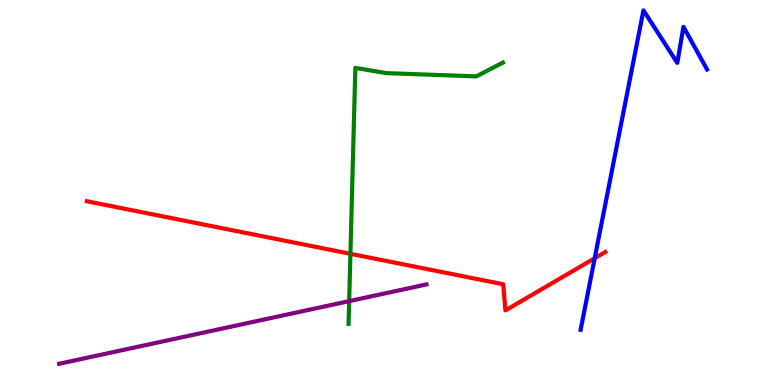[{'lines': ['blue', 'red'], 'intersections': [{'x': 7.67, 'y': 3.29}]}, {'lines': ['green', 'red'], 'intersections': [{'x': 4.52, 'y': 3.41}]}, {'lines': ['purple', 'red'], 'intersections': []}, {'lines': ['blue', 'green'], 'intersections': []}, {'lines': ['blue', 'purple'], 'intersections': []}, {'lines': ['green', 'purple'], 'intersections': [{'x': 4.51, 'y': 2.18}]}]